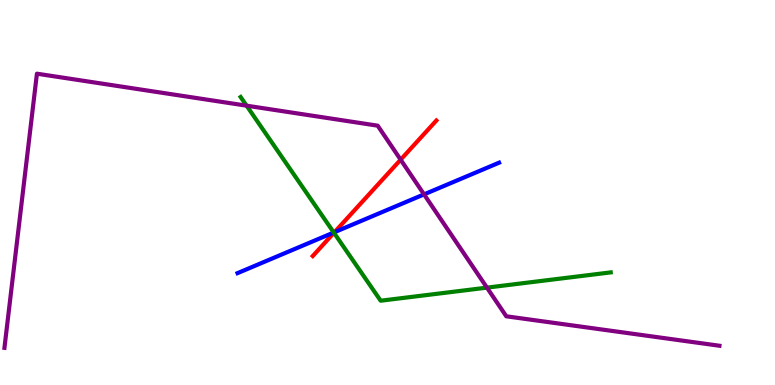[{'lines': ['blue', 'red'], 'intersections': [{'x': 4.32, 'y': 3.97}]}, {'lines': ['green', 'red'], 'intersections': [{'x': 4.31, 'y': 3.95}]}, {'lines': ['purple', 'red'], 'intersections': [{'x': 5.17, 'y': 5.85}]}, {'lines': ['blue', 'green'], 'intersections': [{'x': 4.31, 'y': 3.96}]}, {'lines': ['blue', 'purple'], 'intersections': [{'x': 5.47, 'y': 4.95}]}, {'lines': ['green', 'purple'], 'intersections': [{'x': 3.18, 'y': 7.26}, {'x': 6.28, 'y': 2.53}]}]